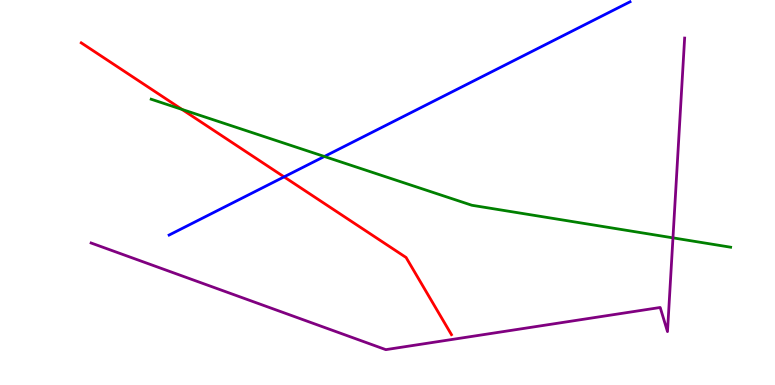[{'lines': ['blue', 'red'], 'intersections': [{'x': 3.67, 'y': 5.41}]}, {'lines': ['green', 'red'], 'intersections': [{'x': 2.35, 'y': 7.16}]}, {'lines': ['purple', 'red'], 'intersections': []}, {'lines': ['blue', 'green'], 'intersections': [{'x': 4.19, 'y': 5.94}]}, {'lines': ['blue', 'purple'], 'intersections': []}, {'lines': ['green', 'purple'], 'intersections': [{'x': 8.68, 'y': 3.82}]}]